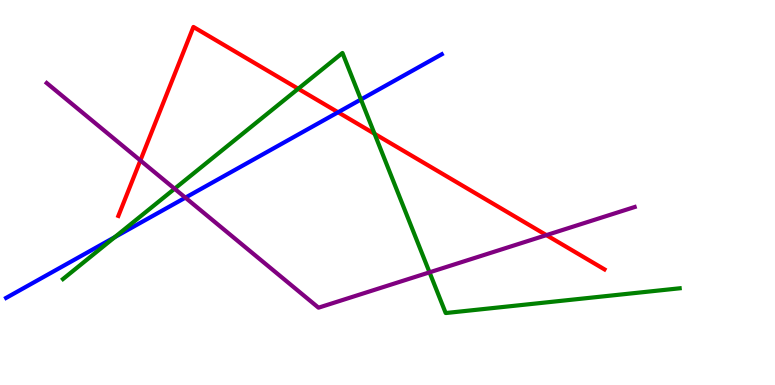[{'lines': ['blue', 'red'], 'intersections': [{'x': 4.36, 'y': 7.08}]}, {'lines': ['green', 'red'], 'intersections': [{'x': 3.85, 'y': 7.69}, {'x': 4.83, 'y': 6.53}]}, {'lines': ['purple', 'red'], 'intersections': [{'x': 1.81, 'y': 5.83}, {'x': 7.05, 'y': 3.89}]}, {'lines': ['blue', 'green'], 'intersections': [{'x': 1.48, 'y': 3.84}, {'x': 4.66, 'y': 7.42}]}, {'lines': ['blue', 'purple'], 'intersections': [{'x': 2.39, 'y': 4.87}]}, {'lines': ['green', 'purple'], 'intersections': [{'x': 2.25, 'y': 5.1}, {'x': 5.54, 'y': 2.93}]}]